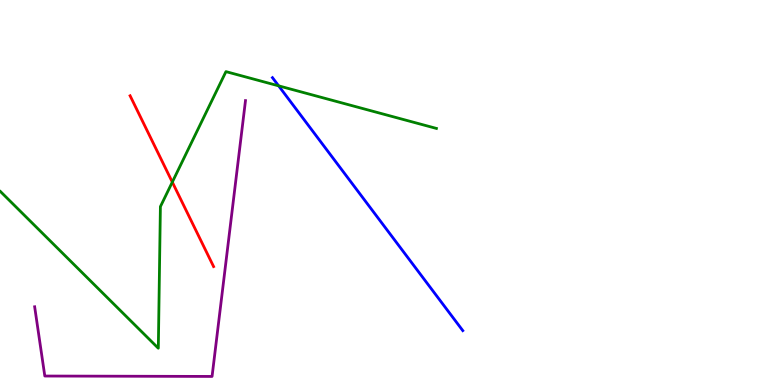[{'lines': ['blue', 'red'], 'intersections': []}, {'lines': ['green', 'red'], 'intersections': [{'x': 2.22, 'y': 5.27}]}, {'lines': ['purple', 'red'], 'intersections': []}, {'lines': ['blue', 'green'], 'intersections': [{'x': 3.6, 'y': 7.77}]}, {'lines': ['blue', 'purple'], 'intersections': []}, {'lines': ['green', 'purple'], 'intersections': []}]